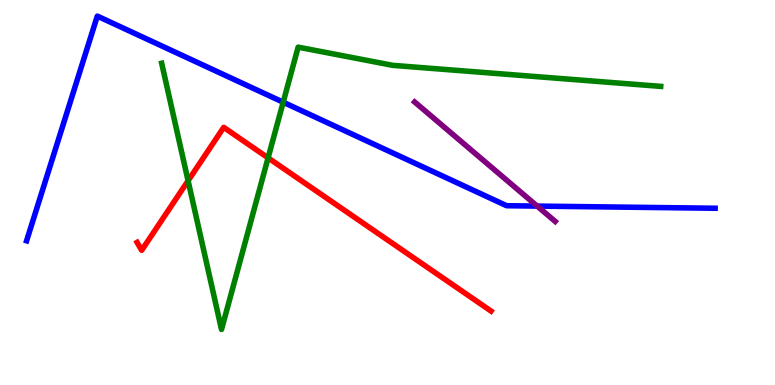[{'lines': ['blue', 'red'], 'intersections': []}, {'lines': ['green', 'red'], 'intersections': [{'x': 2.43, 'y': 5.31}, {'x': 3.46, 'y': 5.9}]}, {'lines': ['purple', 'red'], 'intersections': []}, {'lines': ['blue', 'green'], 'intersections': [{'x': 3.65, 'y': 7.35}]}, {'lines': ['blue', 'purple'], 'intersections': [{'x': 6.93, 'y': 4.65}]}, {'lines': ['green', 'purple'], 'intersections': []}]